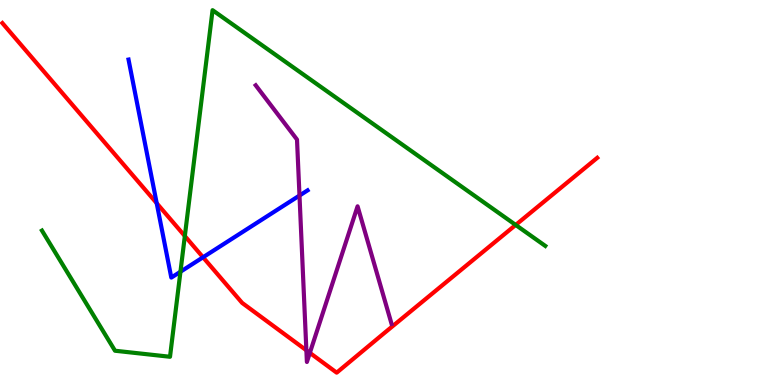[{'lines': ['blue', 'red'], 'intersections': [{'x': 2.02, 'y': 4.72}, {'x': 2.62, 'y': 3.32}]}, {'lines': ['green', 'red'], 'intersections': [{'x': 2.38, 'y': 3.87}, {'x': 6.65, 'y': 4.16}]}, {'lines': ['purple', 'red'], 'intersections': [{'x': 3.95, 'y': 0.901}, {'x': 4.0, 'y': 0.835}]}, {'lines': ['blue', 'green'], 'intersections': [{'x': 2.33, 'y': 2.94}]}, {'lines': ['blue', 'purple'], 'intersections': [{'x': 3.86, 'y': 4.92}]}, {'lines': ['green', 'purple'], 'intersections': []}]